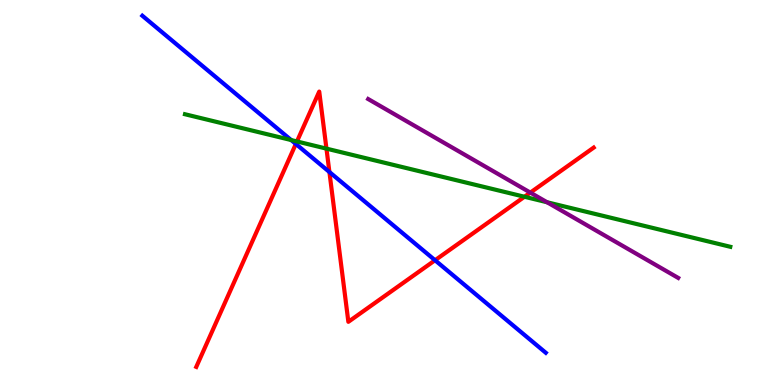[{'lines': ['blue', 'red'], 'intersections': [{'x': 3.82, 'y': 6.26}, {'x': 4.25, 'y': 5.53}, {'x': 5.61, 'y': 3.24}]}, {'lines': ['green', 'red'], 'intersections': [{'x': 3.83, 'y': 6.33}, {'x': 4.21, 'y': 6.14}, {'x': 6.77, 'y': 4.89}]}, {'lines': ['purple', 'red'], 'intersections': [{'x': 6.84, 'y': 5.0}]}, {'lines': ['blue', 'green'], 'intersections': [{'x': 3.76, 'y': 6.36}]}, {'lines': ['blue', 'purple'], 'intersections': []}, {'lines': ['green', 'purple'], 'intersections': [{'x': 7.06, 'y': 4.75}]}]